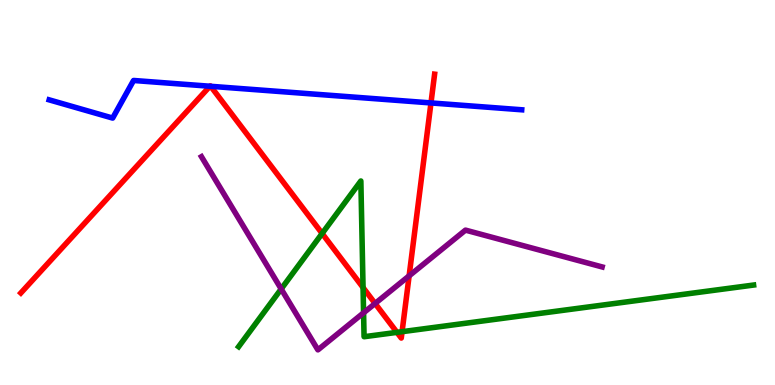[{'lines': ['blue', 'red'], 'intersections': [{'x': 2.71, 'y': 7.76}, {'x': 2.72, 'y': 7.76}, {'x': 5.56, 'y': 7.33}]}, {'lines': ['green', 'red'], 'intersections': [{'x': 4.16, 'y': 3.94}, {'x': 4.68, 'y': 2.53}, {'x': 5.12, 'y': 1.37}, {'x': 5.19, 'y': 1.38}]}, {'lines': ['purple', 'red'], 'intersections': [{'x': 4.84, 'y': 2.12}, {'x': 5.28, 'y': 2.84}]}, {'lines': ['blue', 'green'], 'intersections': []}, {'lines': ['blue', 'purple'], 'intersections': []}, {'lines': ['green', 'purple'], 'intersections': [{'x': 3.63, 'y': 2.49}, {'x': 4.69, 'y': 1.87}]}]